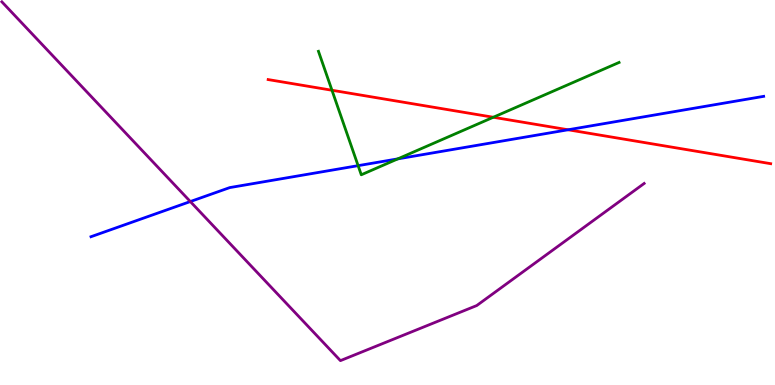[{'lines': ['blue', 'red'], 'intersections': [{'x': 7.33, 'y': 6.63}]}, {'lines': ['green', 'red'], 'intersections': [{'x': 4.28, 'y': 7.66}, {'x': 6.37, 'y': 6.95}]}, {'lines': ['purple', 'red'], 'intersections': []}, {'lines': ['blue', 'green'], 'intersections': [{'x': 4.62, 'y': 5.7}, {'x': 5.13, 'y': 5.87}]}, {'lines': ['blue', 'purple'], 'intersections': [{'x': 2.46, 'y': 4.76}]}, {'lines': ['green', 'purple'], 'intersections': []}]